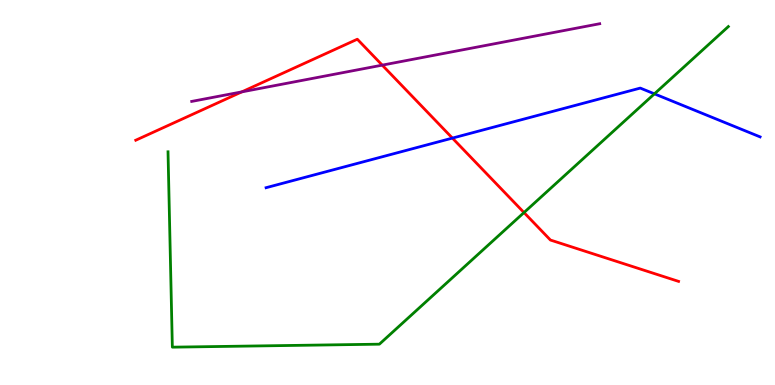[{'lines': ['blue', 'red'], 'intersections': [{'x': 5.84, 'y': 6.41}]}, {'lines': ['green', 'red'], 'intersections': [{'x': 6.76, 'y': 4.48}]}, {'lines': ['purple', 'red'], 'intersections': [{'x': 3.12, 'y': 7.61}, {'x': 4.93, 'y': 8.31}]}, {'lines': ['blue', 'green'], 'intersections': [{'x': 8.44, 'y': 7.56}]}, {'lines': ['blue', 'purple'], 'intersections': []}, {'lines': ['green', 'purple'], 'intersections': []}]